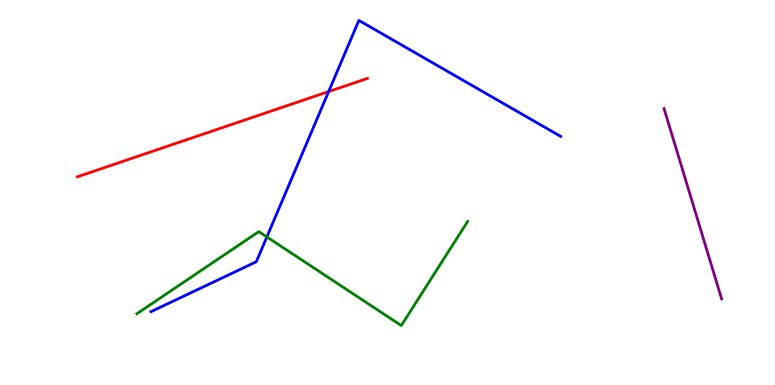[{'lines': ['blue', 'red'], 'intersections': [{'x': 4.24, 'y': 7.62}]}, {'lines': ['green', 'red'], 'intersections': []}, {'lines': ['purple', 'red'], 'intersections': []}, {'lines': ['blue', 'green'], 'intersections': [{'x': 3.44, 'y': 3.85}]}, {'lines': ['blue', 'purple'], 'intersections': []}, {'lines': ['green', 'purple'], 'intersections': []}]